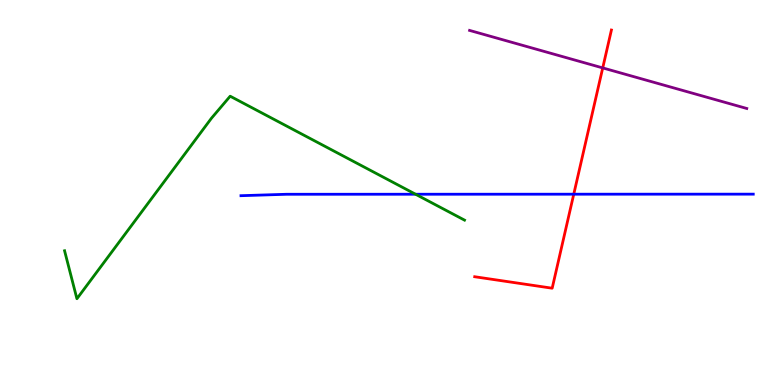[{'lines': ['blue', 'red'], 'intersections': [{'x': 7.4, 'y': 4.96}]}, {'lines': ['green', 'red'], 'intersections': []}, {'lines': ['purple', 'red'], 'intersections': [{'x': 7.78, 'y': 8.24}]}, {'lines': ['blue', 'green'], 'intersections': [{'x': 5.36, 'y': 4.95}]}, {'lines': ['blue', 'purple'], 'intersections': []}, {'lines': ['green', 'purple'], 'intersections': []}]